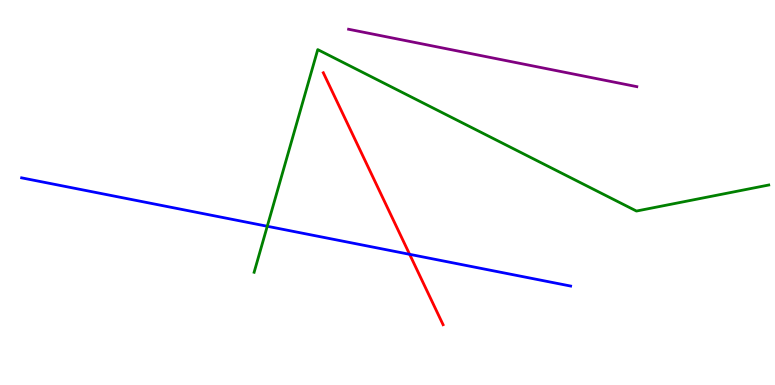[{'lines': ['blue', 'red'], 'intersections': [{'x': 5.29, 'y': 3.39}]}, {'lines': ['green', 'red'], 'intersections': []}, {'lines': ['purple', 'red'], 'intersections': []}, {'lines': ['blue', 'green'], 'intersections': [{'x': 3.45, 'y': 4.12}]}, {'lines': ['blue', 'purple'], 'intersections': []}, {'lines': ['green', 'purple'], 'intersections': []}]